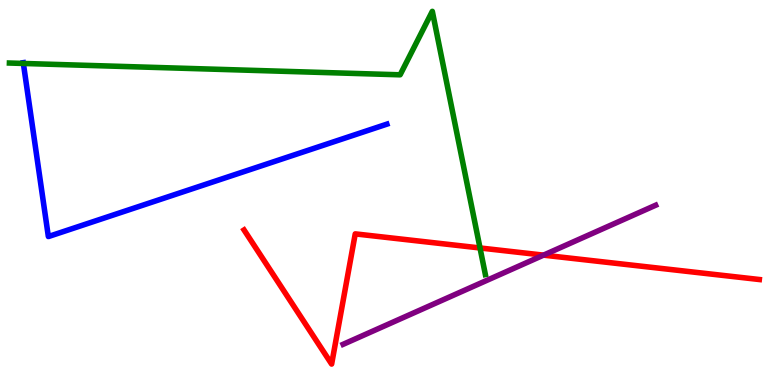[{'lines': ['blue', 'red'], 'intersections': []}, {'lines': ['green', 'red'], 'intersections': [{'x': 6.19, 'y': 3.56}]}, {'lines': ['purple', 'red'], 'intersections': [{'x': 7.01, 'y': 3.37}]}, {'lines': ['blue', 'green'], 'intersections': [{'x': 0.302, 'y': 8.35}]}, {'lines': ['blue', 'purple'], 'intersections': []}, {'lines': ['green', 'purple'], 'intersections': []}]